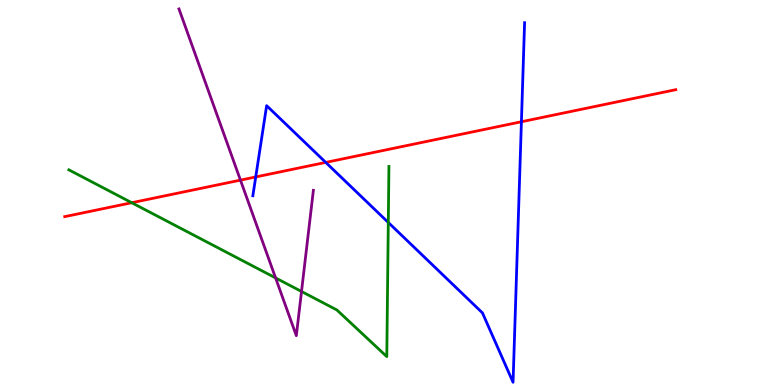[{'lines': ['blue', 'red'], 'intersections': [{'x': 3.3, 'y': 5.4}, {'x': 4.2, 'y': 5.78}, {'x': 6.73, 'y': 6.84}]}, {'lines': ['green', 'red'], 'intersections': [{'x': 1.7, 'y': 4.73}]}, {'lines': ['purple', 'red'], 'intersections': [{'x': 3.1, 'y': 5.32}]}, {'lines': ['blue', 'green'], 'intersections': [{'x': 5.01, 'y': 4.22}]}, {'lines': ['blue', 'purple'], 'intersections': []}, {'lines': ['green', 'purple'], 'intersections': [{'x': 3.56, 'y': 2.78}, {'x': 3.89, 'y': 2.43}]}]